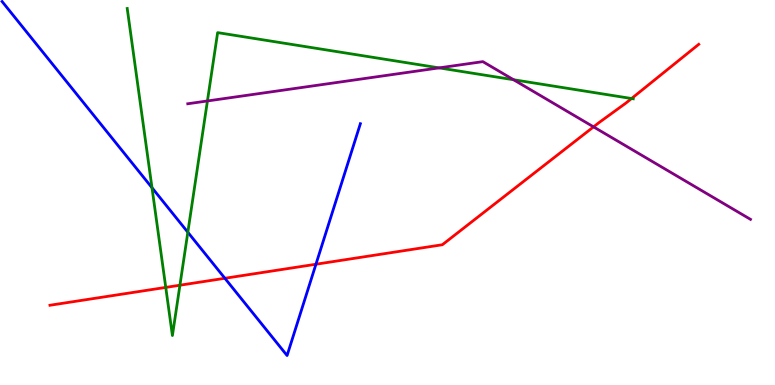[{'lines': ['blue', 'red'], 'intersections': [{'x': 2.9, 'y': 2.77}, {'x': 4.08, 'y': 3.14}]}, {'lines': ['green', 'red'], 'intersections': [{'x': 2.14, 'y': 2.54}, {'x': 2.32, 'y': 2.59}, {'x': 8.15, 'y': 7.44}]}, {'lines': ['purple', 'red'], 'intersections': [{'x': 7.66, 'y': 6.7}]}, {'lines': ['blue', 'green'], 'intersections': [{'x': 1.96, 'y': 5.12}, {'x': 2.42, 'y': 3.97}]}, {'lines': ['blue', 'purple'], 'intersections': []}, {'lines': ['green', 'purple'], 'intersections': [{'x': 2.68, 'y': 7.38}, {'x': 5.67, 'y': 8.24}, {'x': 6.63, 'y': 7.93}]}]